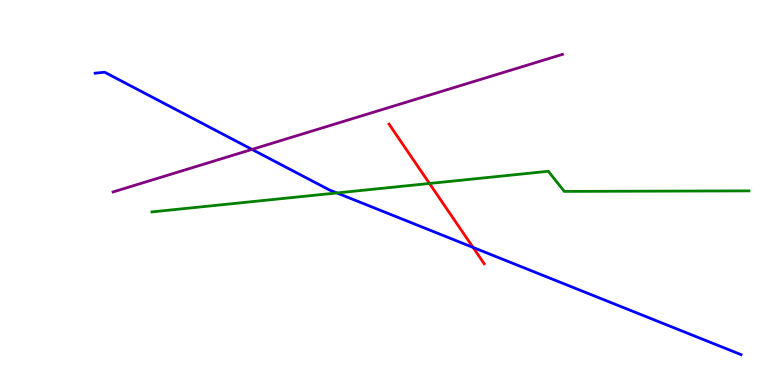[{'lines': ['blue', 'red'], 'intersections': [{'x': 6.1, 'y': 3.57}]}, {'lines': ['green', 'red'], 'intersections': [{'x': 5.54, 'y': 5.23}]}, {'lines': ['purple', 'red'], 'intersections': []}, {'lines': ['blue', 'green'], 'intersections': [{'x': 4.35, 'y': 4.99}]}, {'lines': ['blue', 'purple'], 'intersections': [{'x': 3.25, 'y': 6.12}]}, {'lines': ['green', 'purple'], 'intersections': []}]